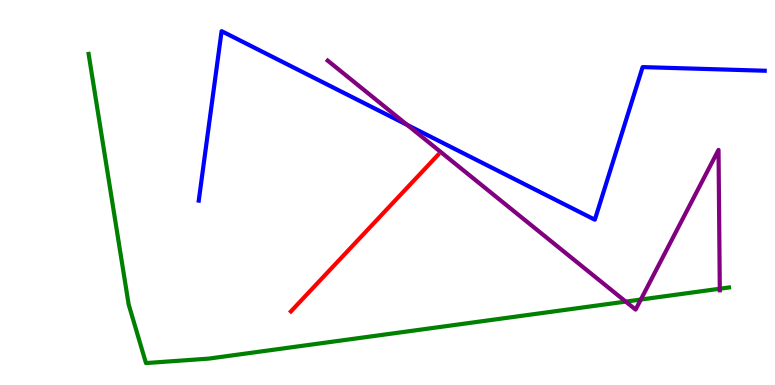[{'lines': ['blue', 'red'], 'intersections': []}, {'lines': ['green', 'red'], 'intersections': []}, {'lines': ['purple', 'red'], 'intersections': []}, {'lines': ['blue', 'green'], 'intersections': []}, {'lines': ['blue', 'purple'], 'intersections': [{'x': 5.25, 'y': 6.76}]}, {'lines': ['green', 'purple'], 'intersections': [{'x': 8.07, 'y': 2.17}, {'x': 8.27, 'y': 2.22}, {'x': 9.29, 'y': 2.5}]}]